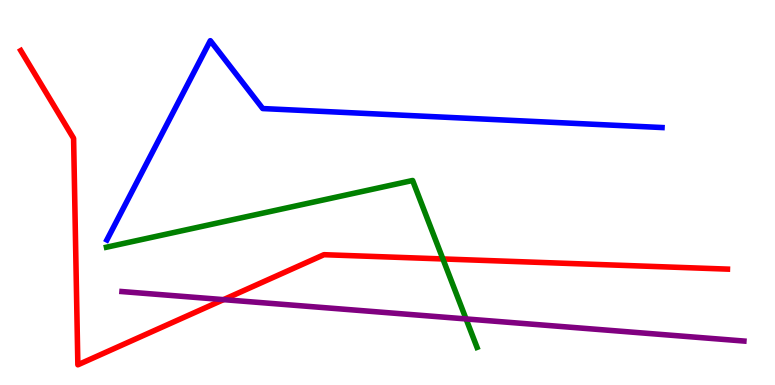[{'lines': ['blue', 'red'], 'intersections': []}, {'lines': ['green', 'red'], 'intersections': [{'x': 5.71, 'y': 3.27}]}, {'lines': ['purple', 'red'], 'intersections': [{'x': 2.88, 'y': 2.22}]}, {'lines': ['blue', 'green'], 'intersections': []}, {'lines': ['blue', 'purple'], 'intersections': []}, {'lines': ['green', 'purple'], 'intersections': [{'x': 6.01, 'y': 1.72}]}]